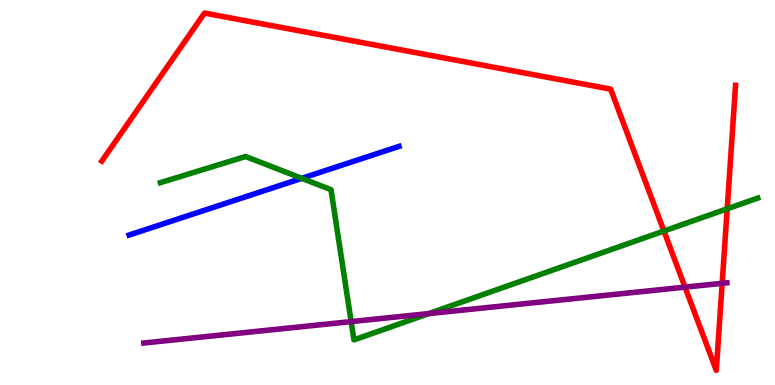[{'lines': ['blue', 'red'], 'intersections': []}, {'lines': ['green', 'red'], 'intersections': [{'x': 8.57, 'y': 4.0}, {'x': 9.38, 'y': 4.58}]}, {'lines': ['purple', 'red'], 'intersections': [{'x': 8.84, 'y': 2.54}, {'x': 9.32, 'y': 2.64}]}, {'lines': ['blue', 'green'], 'intersections': [{'x': 3.89, 'y': 5.37}]}, {'lines': ['blue', 'purple'], 'intersections': []}, {'lines': ['green', 'purple'], 'intersections': [{'x': 4.53, 'y': 1.65}, {'x': 5.53, 'y': 1.85}]}]